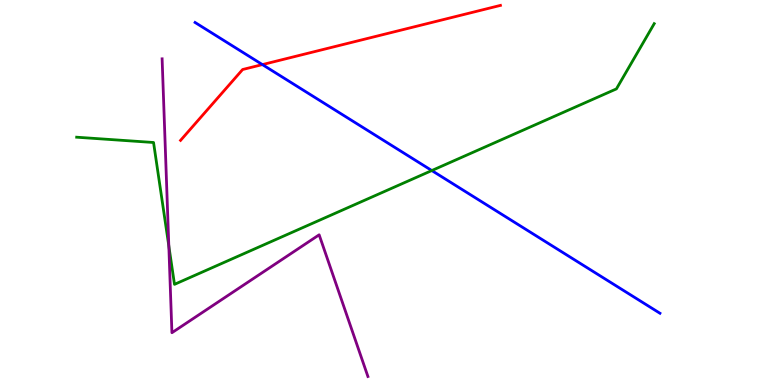[{'lines': ['blue', 'red'], 'intersections': [{'x': 3.39, 'y': 8.32}]}, {'lines': ['green', 'red'], 'intersections': []}, {'lines': ['purple', 'red'], 'intersections': []}, {'lines': ['blue', 'green'], 'intersections': [{'x': 5.57, 'y': 5.57}]}, {'lines': ['blue', 'purple'], 'intersections': []}, {'lines': ['green', 'purple'], 'intersections': [{'x': 2.18, 'y': 3.61}]}]